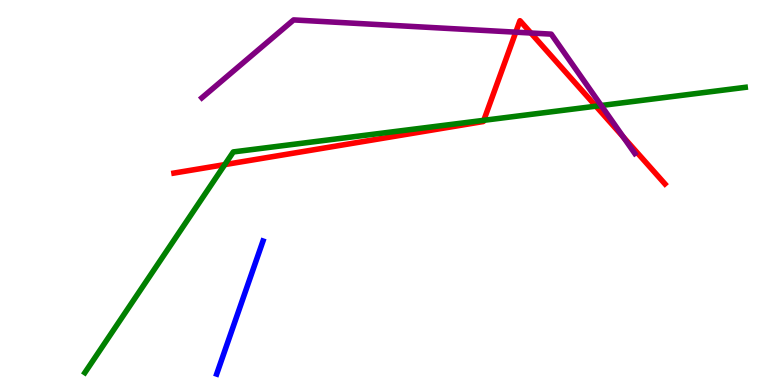[{'lines': ['blue', 'red'], 'intersections': []}, {'lines': ['green', 'red'], 'intersections': [{'x': 2.9, 'y': 5.72}, {'x': 6.24, 'y': 6.87}, {'x': 7.69, 'y': 7.24}]}, {'lines': ['purple', 'red'], 'intersections': [{'x': 6.66, 'y': 9.16}, {'x': 6.85, 'y': 9.14}, {'x': 8.04, 'y': 6.44}]}, {'lines': ['blue', 'green'], 'intersections': []}, {'lines': ['blue', 'purple'], 'intersections': []}, {'lines': ['green', 'purple'], 'intersections': [{'x': 7.76, 'y': 7.26}]}]